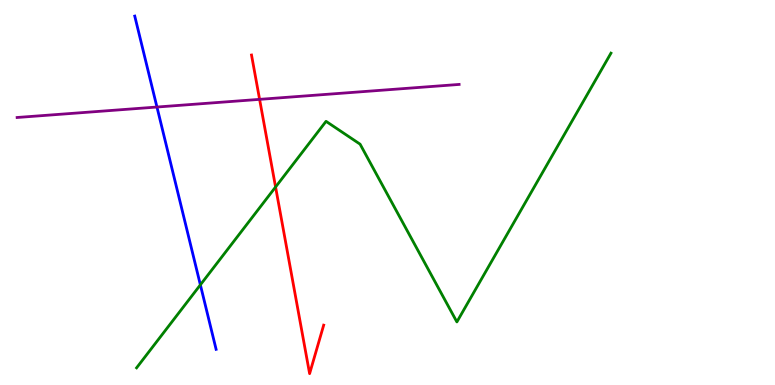[{'lines': ['blue', 'red'], 'intersections': []}, {'lines': ['green', 'red'], 'intersections': [{'x': 3.56, 'y': 5.14}]}, {'lines': ['purple', 'red'], 'intersections': [{'x': 3.35, 'y': 7.42}]}, {'lines': ['blue', 'green'], 'intersections': [{'x': 2.59, 'y': 2.6}]}, {'lines': ['blue', 'purple'], 'intersections': [{'x': 2.03, 'y': 7.22}]}, {'lines': ['green', 'purple'], 'intersections': []}]